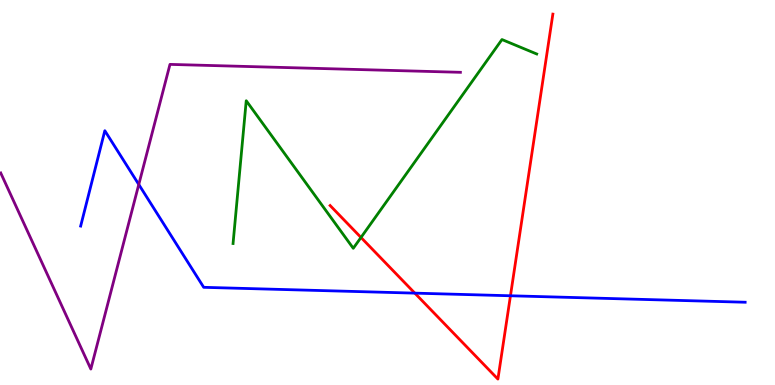[{'lines': ['blue', 'red'], 'intersections': [{'x': 5.35, 'y': 2.39}, {'x': 6.59, 'y': 2.32}]}, {'lines': ['green', 'red'], 'intersections': [{'x': 4.66, 'y': 3.83}]}, {'lines': ['purple', 'red'], 'intersections': []}, {'lines': ['blue', 'green'], 'intersections': []}, {'lines': ['blue', 'purple'], 'intersections': [{'x': 1.79, 'y': 5.21}]}, {'lines': ['green', 'purple'], 'intersections': []}]